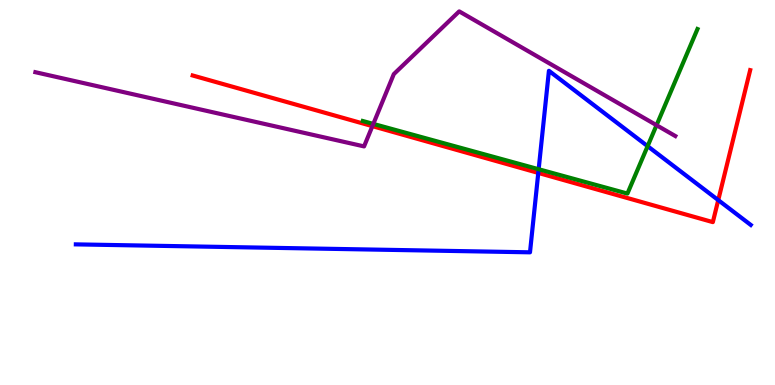[{'lines': ['blue', 'red'], 'intersections': [{'x': 6.95, 'y': 5.51}, {'x': 9.27, 'y': 4.8}]}, {'lines': ['green', 'red'], 'intersections': []}, {'lines': ['purple', 'red'], 'intersections': [{'x': 4.81, 'y': 6.72}]}, {'lines': ['blue', 'green'], 'intersections': [{'x': 6.95, 'y': 5.6}, {'x': 8.36, 'y': 6.2}]}, {'lines': ['blue', 'purple'], 'intersections': []}, {'lines': ['green', 'purple'], 'intersections': [{'x': 4.82, 'y': 6.78}, {'x': 8.47, 'y': 6.75}]}]